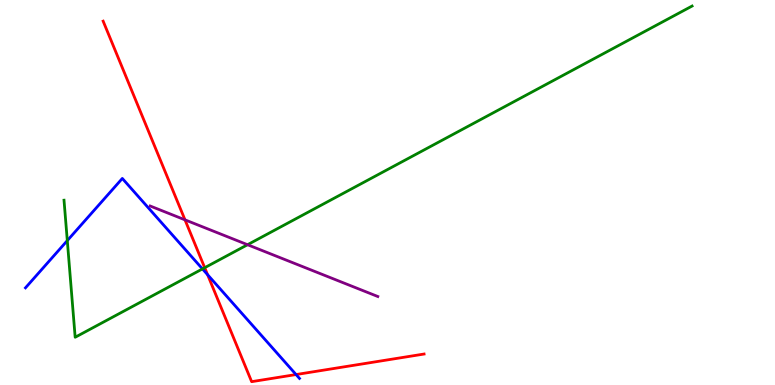[{'lines': ['blue', 'red'], 'intersections': [{'x': 2.68, 'y': 2.87}, {'x': 3.82, 'y': 0.271}]}, {'lines': ['green', 'red'], 'intersections': [{'x': 2.64, 'y': 3.05}]}, {'lines': ['purple', 'red'], 'intersections': [{'x': 2.39, 'y': 4.29}]}, {'lines': ['blue', 'green'], 'intersections': [{'x': 0.868, 'y': 3.75}, {'x': 2.61, 'y': 3.02}]}, {'lines': ['blue', 'purple'], 'intersections': []}, {'lines': ['green', 'purple'], 'intersections': [{'x': 3.19, 'y': 3.64}]}]